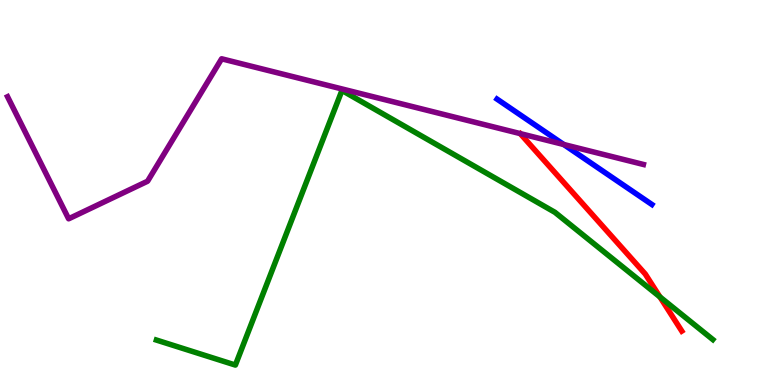[{'lines': ['blue', 'red'], 'intersections': []}, {'lines': ['green', 'red'], 'intersections': [{'x': 8.52, 'y': 2.29}]}, {'lines': ['purple', 'red'], 'intersections': []}, {'lines': ['blue', 'green'], 'intersections': []}, {'lines': ['blue', 'purple'], 'intersections': [{'x': 7.27, 'y': 6.25}]}, {'lines': ['green', 'purple'], 'intersections': []}]